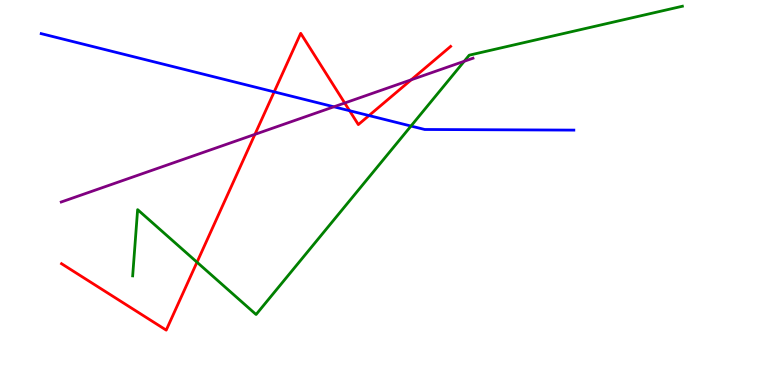[{'lines': ['blue', 'red'], 'intersections': [{'x': 3.54, 'y': 7.61}, {'x': 4.51, 'y': 7.12}, {'x': 4.76, 'y': 7.0}]}, {'lines': ['green', 'red'], 'intersections': [{'x': 2.54, 'y': 3.19}]}, {'lines': ['purple', 'red'], 'intersections': [{'x': 3.29, 'y': 6.51}, {'x': 4.45, 'y': 7.32}, {'x': 5.31, 'y': 7.93}]}, {'lines': ['blue', 'green'], 'intersections': [{'x': 5.3, 'y': 6.73}]}, {'lines': ['blue', 'purple'], 'intersections': [{'x': 4.31, 'y': 7.23}]}, {'lines': ['green', 'purple'], 'intersections': [{'x': 5.99, 'y': 8.41}]}]